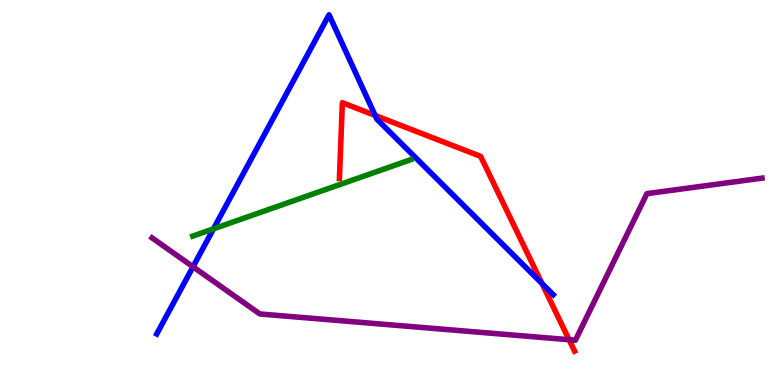[{'lines': ['blue', 'red'], 'intersections': [{'x': 4.84, 'y': 7.0}, {'x': 6.99, 'y': 2.64}]}, {'lines': ['green', 'red'], 'intersections': []}, {'lines': ['purple', 'red'], 'intersections': [{'x': 7.34, 'y': 1.18}]}, {'lines': ['blue', 'green'], 'intersections': [{'x': 2.75, 'y': 4.06}]}, {'lines': ['blue', 'purple'], 'intersections': [{'x': 2.49, 'y': 3.07}]}, {'lines': ['green', 'purple'], 'intersections': []}]